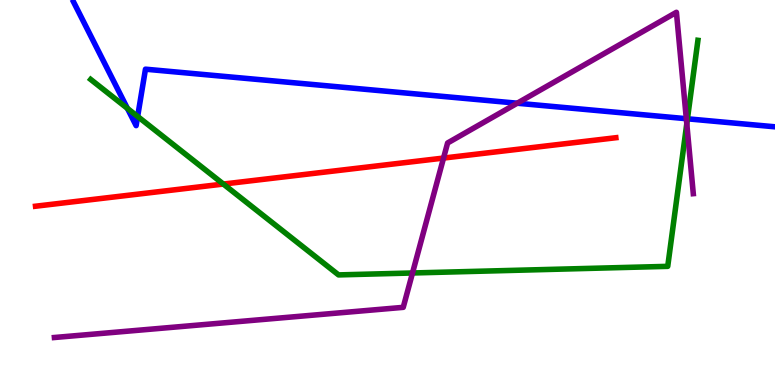[{'lines': ['blue', 'red'], 'intersections': []}, {'lines': ['green', 'red'], 'intersections': [{'x': 2.88, 'y': 5.22}]}, {'lines': ['purple', 'red'], 'intersections': [{'x': 5.72, 'y': 5.89}]}, {'lines': ['blue', 'green'], 'intersections': [{'x': 1.64, 'y': 7.18}, {'x': 1.78, 'y': 6.97}, {'x': 8.87, 'y': 6.91}]}, {'lines': ['blue', 'purple'], 'intersections': [{'x': 6.67, 'y': 7.32}, {'x': 8.86, 'y': 6.92}]}, {'lines': ['green', 'purple'], 'intersections': [{'x': 5.32, 'y': 2.91}, {'x': 8.86, 'y': 6.79}]}]